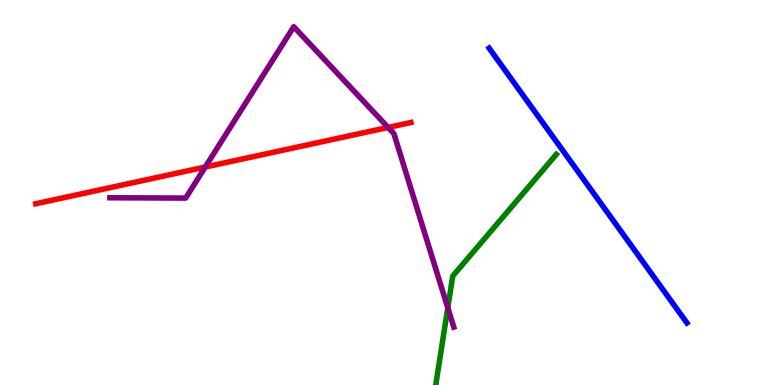[{'lines': ['blue', 'red'], 'intersections': []}, {'lines': ['green', 'red'], 'intersections': []}, {'lines': ['purple', 'red'], 'intersections': [{'x': 2.65, 'y': 5.66}, {'x': 5.01, 'y': 6.69}]}, {'lines': ['blue', 'green'], 'intersections': []}, {'lines': ['blue', 'purple'], 'intersections': []}, {'lines': ['green', 'purple'], 'intersections': [{'x': 5.78, 'y': 2.01}]}]